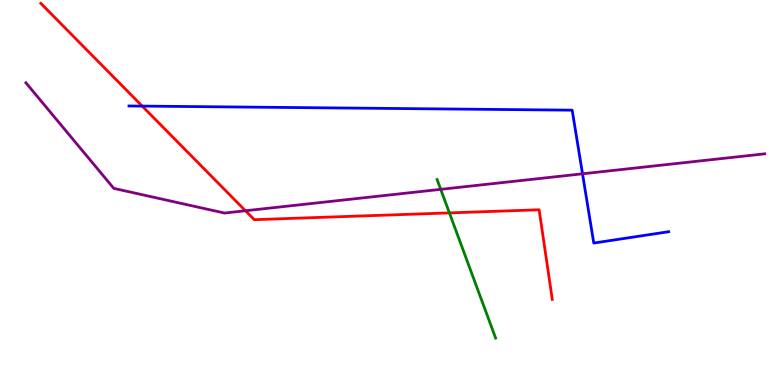[{'lines': ['blue', 'red'], 'intersections': [{'x': 1.83, 'y': 7.24}]}, {'lines': ['green', 'red'], 'intersections': [{'x': 5.8, 'y': 4.47}]}, {'lines': ['purple', 'red'], 'intersections': [{'x': 3.17, 'y': 4.53}]}, {'lines': ['blue', 'green'], 'intersections': []}, {'lines': ['blue', 'purple'], 'intersections': [{'x': 7.52, 'y': 5.49}]}, {'lines': ['green', 'purple'], 'intersections': [{'x': 5.69, 'y': 5.08}]}]